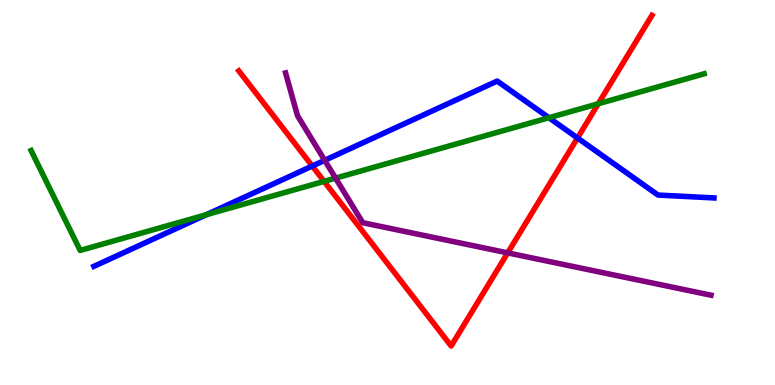[{'lines': ['blue', 'red'], 'intersections': [{'x': 4.03, 'y': 5.69}, {'x': 7.45, 'y': 6.42}]}, {'lines': ['green', 'red'], 'intersections': [{'x': 4.18, 'y': 5.29}, {'x': 7.72, 'y': 7.31}]}, {'lines': ['purple', 'red'], 'intersections': [{'x': 6.55, 'y': 3.43}]}, {'lines': ['blue', 'green'], 'intersections': [{'x': 2.66, 'y': 4.42}, {'x': 7.08, 'y': 6.94}]}, {'lines': ['blue', 'purple'], 'intersections': [{'x': 4.19, 'y': 5.84}]}, {'lines': ['green', 'purple'], 'intersections': [{'x': 4.33, 'y': 5.37}]}]